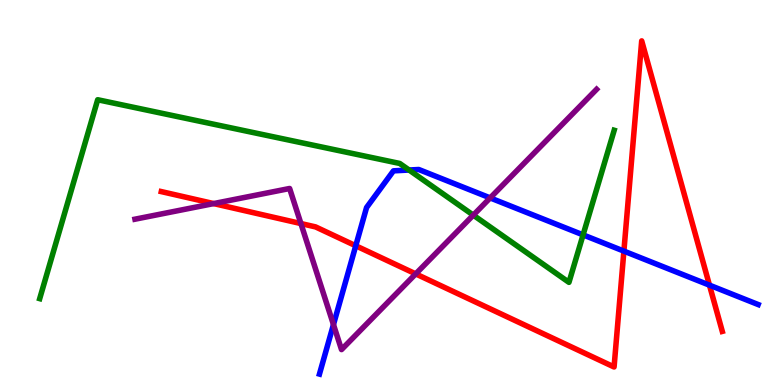[{'lines': ['blue', 'red'], 'intersections': [{'x': 4.59, 'y': 3.62}, {'x': 8.05, 'y': 3.48}, {'x': 9.15, 'y': 2.59}]}, {'lines': ['green', 'red'], 'intersections': []}, {'lines': ['purple', 'red'], 'intersections': [{'x': 2.76, 'y': 4.71}, {'x': 3.88, 'y': 4.19}, {'x': 5.36, 'y': 2.89}]}, {'lines': ['blue', 'green'], 'intersections': [{'x': 5.28, 'y': 5.58}, {'x': 7.52, 'y': 3.9}]}, {'lines': ['blue', 'purple'], 'intersections': [{'x': 4.3, 'y': 1.57}, {'x': 6.32, 'y': 4.86}]}, {'lines': ['green', 'purple'], 'intersections': [{'x': 6.11, 'y': 4.41}]}]